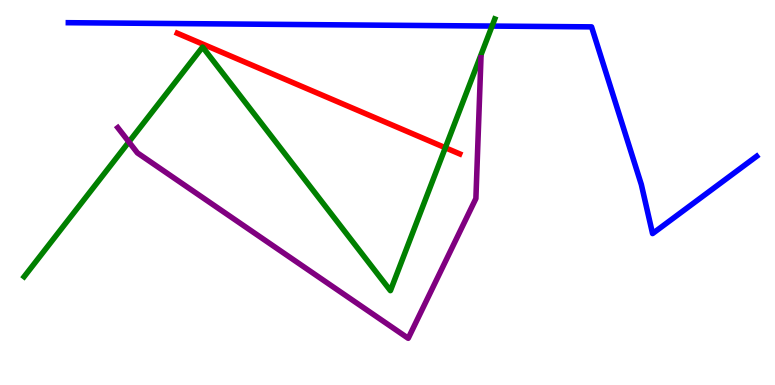[{'lines': ['blue', 'red'], 'intersections': []}, {'lines': ['green', 'red'], 'intersections': [{'x': 5.75, 'y': 6.16}]}, {'lines': ['purple', 'red'], 'intersections': []}, {'lines': ['blue', 'green'], 'intersections': [{'x': 6.35, 'y': 9.32}]}, {'lines': ['blue', 'purple'], 'intersections': []}, {'lines': ['green', 'purple'], 'intersections': [{'x': 1.66, 'y': 6.31}]}]